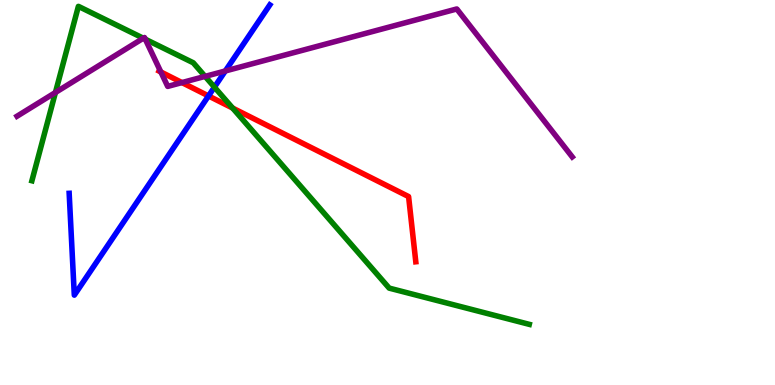[{'lines': ['blue', 'red'], 'intersections': [{'x': 2.69, 'y': 7.51}]}, {'lines': ['green', 'red'], 'intersections': [{'x': 3.0, 'y': 7.19}]}, {'lines': ['purple', 'red'], 'intersections': [{'x': 2.08, 'y': 8.13}, {'x': 2.35, 'y': 7.85}]}, {'lines': ['blue', 'green'], 'intersections': [{'x': 2.77, 'y': 7.74}]}, {'lines': ['blue', 'purple'], 'intersections': [{'x': 2.91, 'y': 8.16}]}, {'lines': ['green', 'purple'], 'intersections': [{'x': 0.715, 'y': 7.6}, {'x': 1.85, 'y': 9.01}, {'x': 1.88, 'y': 8.98}, {'x': 2.65, 'y': 8.02}]}]